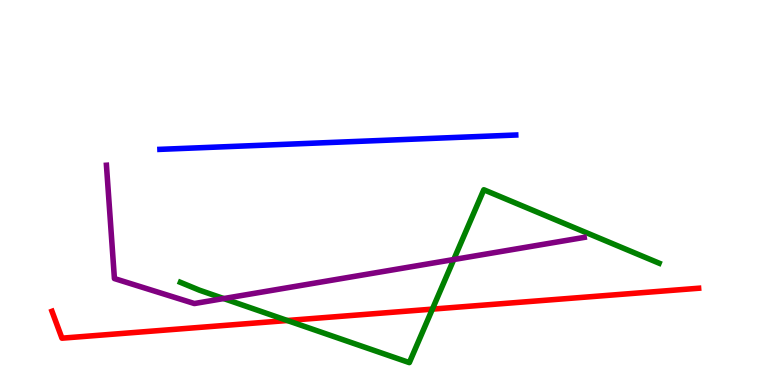[{'lines': ['blue', 'red'], 'intersections': []}, {'lines': ['green', 'red'], 'intersections': [{'x': 3.71, 'y': 1.68}, {'x': 5.58, 'y': 1.97}]}, {'lines': ['purple', 'red'], 'intersections': []}, {'lines': ['blue', 'green'], 'intersections': []}, {'lines': ['blue', 'purple'], 'intersections': []}, {'lines': ['green', 'purple'], 'intersections': [{'x': 2.89, 'y': 2.25}, {'x': 5.85, 'y': 3.26}]}]